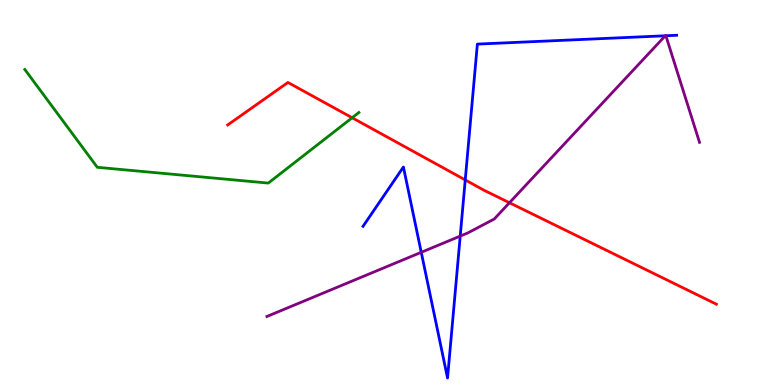[{'lines': ['blue', 'red'], 'intersections': [{'x': 6.0, 'y': 5.33}]}, {'lines': ['green', 'red'], 'intersections': [{'x': 4.54, 'y': 6.94}]}, {'lines': ['purple', 'red'], 'intersections': [{'x': 6.57, 'y': 4.73}]}, {'lines': ['blue', 'green'], 'intersections': []}, {'lines': ['blue', 'purple'], 'intersections': [{'x': 5.44, 'y': 3.45}, {'x': 5.94, 'y': 3.87}, {'x': 8.58, 'y': 9.07}, {'x': 8.59, 'y': 9.07}]}, {'lines': ['green', 'purple'], 'intersections': []}]